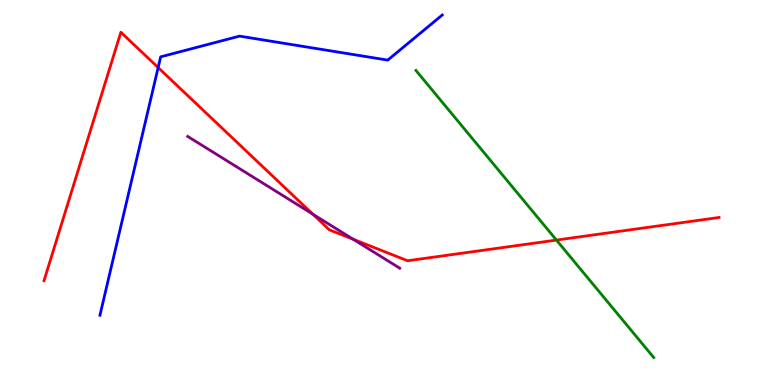[{'lines': ['blue', 'red'], 'intersections': [{'x': 2.04, 'y': 8.24}]}, {'lines': ['green', 'red'], 'intersections': [{'x': 7.18, 'y': 3.76}]}, {'lines': ['purple', 'red'], 'intersections': [{'x': 4.04, 'y': 4.44}, {'x': 4.56, 'y': 3.79}]}, {'lines': ['blue', 'green'], 'intersections': []}, {'lines': ['blue', 'purple'], 'intersections': []}, {'lines': ['green', 'purple'], 'intersections': []}]